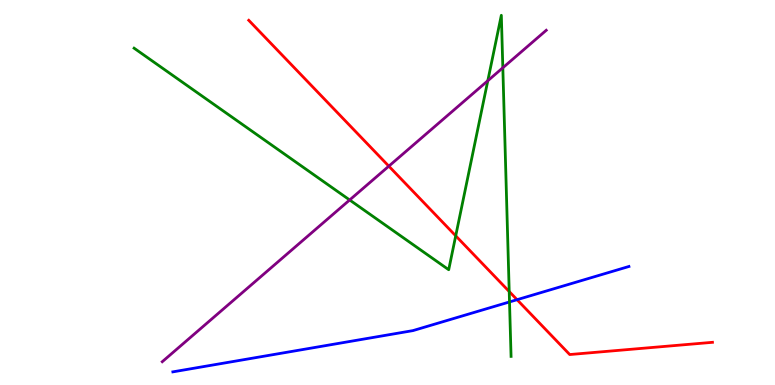[{'lines': ['blue', 'red'], 'intersections': [{'x': 6.67, 'y': 2.22}]}, {'lines': ['green', 'red'], 'intersections': [{'x': 5.88, 'y': 3.87}, {'x': 6.57, 'y': 2.43}]}, {'lines': ['purple', 'red'], 'intersections': [{'x': 5.02, 'y': 5.68}]}, {'lines': ['blue', 'green'], 'intersections': [{'x': 6.57, 'y': 2.16}]}, {'lines': ['blue', 'purple'], 'intersections': []}, {'lines': ['green', 'purple'], 'intersections': [{'x': 4.51, 'y': 4.81}, {'x': 6.29, 'y': 7.9}, {'x': 6.49, 'y': 8.24}]}]